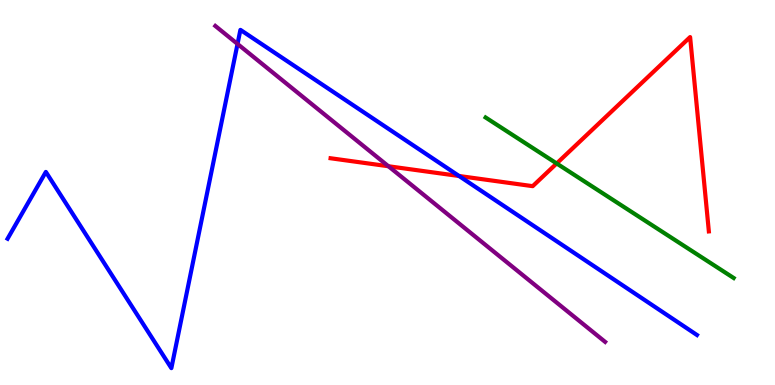[{'lines': ['blue', 'red'], 'intersections': [{'x': 5.92, 'y': 5.43}]}, {'lines': ['green', 'red'], 'intersections': [{'x': 7.18, 'y': 5.75}]}, {'lines': ['purple', 'red'], 'intersections': [{'x': 5.01, 'y': 5.68}]}, {'lines': ['blue', 'green'], 'intersections': []}, {'lines': ['blue', 'purple'], 'intersections': [{'x': 3.06, 'y': 8.86}]}, {'lines': ['green', 'purple'], 'intersections': []}]